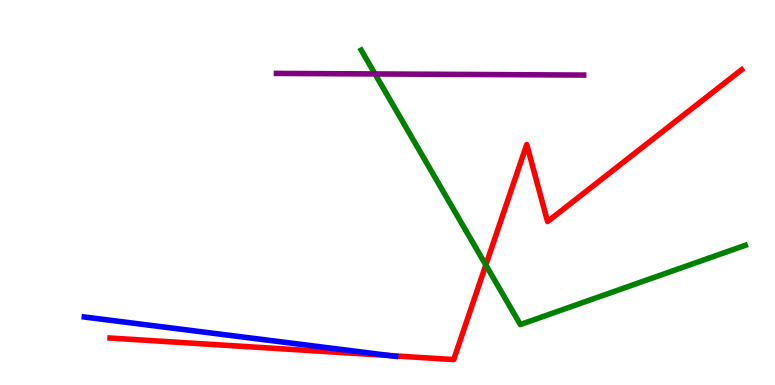[{'lines': ['blue', 'red'], 'intersections': [{'x': 5.03, 'y': 0.764}]}, {'lines': ['green', 'red'], 'intersections': [{'x': 6.27, 'y': 3.12}]}, {'lines': ['purple', 'red'], 'intersections': []}, {'lines': ['blue', 'green'], 'intersections': []}, {'lines': ['blue', 'purple'], 'intersections': []}, {'lines': ['green', 'purple'], 'intersections': [{'x': 4.84, 'y': 8.08}]}]